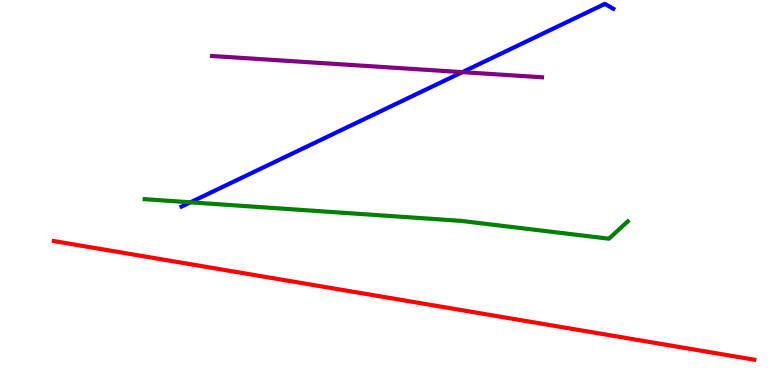[{'lines': ['blue', 'red'], 'intersections': []}, {'lines': ['green', 'red'], 'intersections': []}, {'lines': ['purple', 'red'], 'intersections': []}, {'lines': ['blue', 'green'], 'intersections': [{'x': 2.46, 'y': 4.74}]}, {'lines': ['blue', 'purple'], 'intersections': [{'x': 5.97, 'y': 8.13}]}, {'lines': ['green', 'purple'], 'intersections': []}]